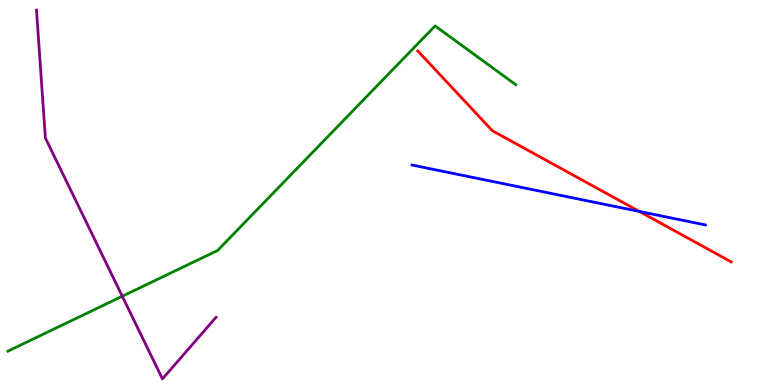[{'lines': ['blue', 'red'], 'intersections': [{'x': 8.25, 'y': 4.51}]}, {'lines': ['green', 'red'], 'intersections': []}, {'lines': ['purple', 'red'], 'intersections': []}, {'lines': ['blue', 'green'], 'intersections': []}, {'lines': ['blue', 'purple'], 'intersections': []}, {'lines': ['green', 'purple'], 'intersections': [{'x': 1.58, 'y': 2.31}]}]